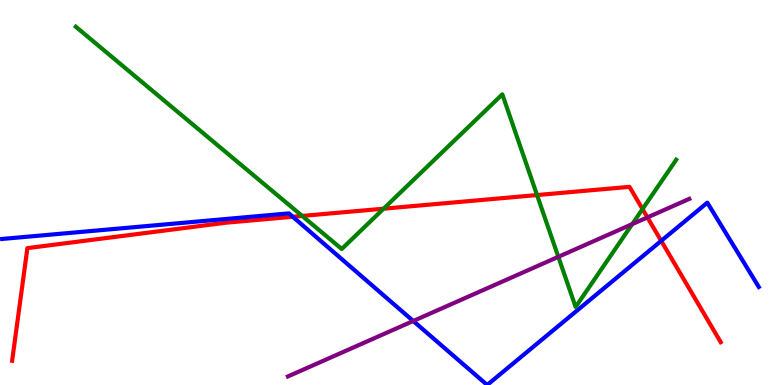[{'lines': ['blue', 'red'], 'intersections': [{'x': 3.78, 'y': 4.37}, {'x': 8.53, 'y': 3.74}]}, {'lines': ['green', 'red'], 'intersections': [{'x': 3.9, 'y': 4.39}, {'x': 4.95, 'y': 4.58}, {'x': 6.93, 'y': 4.93}, {'x': 8.29, 'y': 4.57}]}, {'lines': ['purple', 'red'], 'intersections': [{'x': 8.35, 'y': 4.35}]}, {'lines': ['blue', 'green'], 'intersections': []}, {'lines': ['blue', 'purple'], 'intersections': [{'x': 5.33, 'y': 1.66}]}, {'lines': ['green', 'purple'], 'intersections': [{'x': 7.2, 'y': 3.33}, {'x': 8.16, 'y': 4.18}]}]